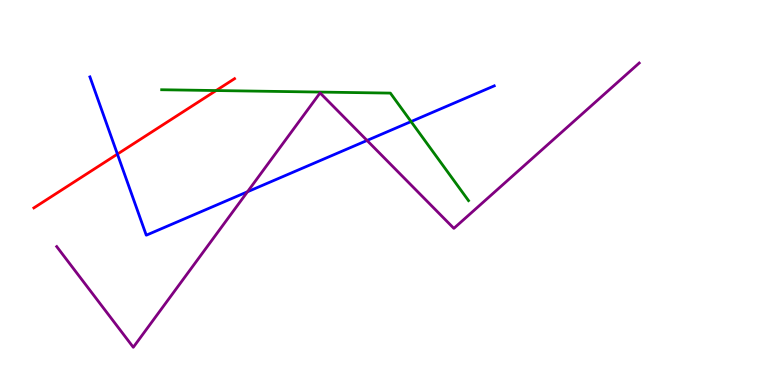[{'lines': ['blue', 'red'], 'intersections': [{'x': 1.51, 'y': 6.0}]}, {'lines': ['green', 'red'], 'intersections': [{'x': 2.79, 'y': 7.65}]}, {'lines': ['purple', 'red'], 'intersections': []}, {'lines': ['blue', 'green'], 'intersections': [{'x': 5.3, 'y': 6.84}]}, {'lines': ['blue', 'purple'], 'intersections': [{'x': 3.19, 'y': 5.02}, {'x': 4.74, 'y': 6.35}]}, {'lines': ['green', 'purple'], 'intersections': []}]